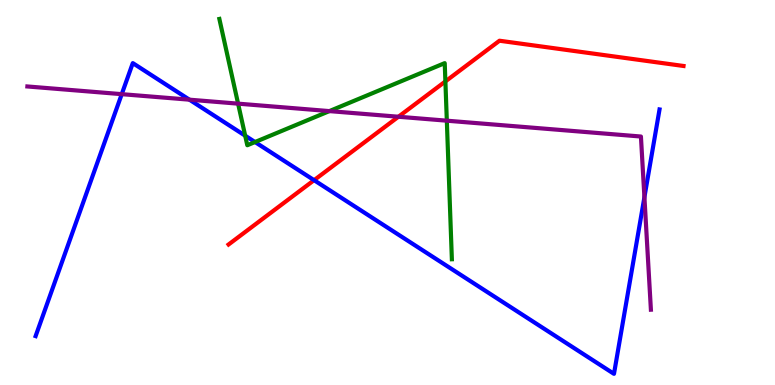[{'lines': ['blue', 'red'], 'intersections': [{'x': 4.05, 'y': 5.32}]}, {'lines': ['green', 'red'], 'intersections': [{'x': 5.75, 'y': 7.89}]}, {'lines': ['purple', 'red'], 'intersections': [{'x': 5.14, 'y': 6.97}]}, {'lines': ['blue', 'green'], 'intersections': [{'x': 3.16, 'y': 6.48}, {'x': 3.29, 'y': 6.31}]}, {'lines': ['blue', 'purple'], 'intersections': [{'x': 1.57, 'y': 7.55}, {'x': 2.44, 'y': 7.41}, {'x': 8.32, 'y': 4.88}]}, {'lines': ['green', 'purple'], 'intersections': [{'x': 3.07, 'y': 7.31}, {'x': 4.25, 'y': 7.11}, {'x': 5.77, 'y': 6.87}]}]